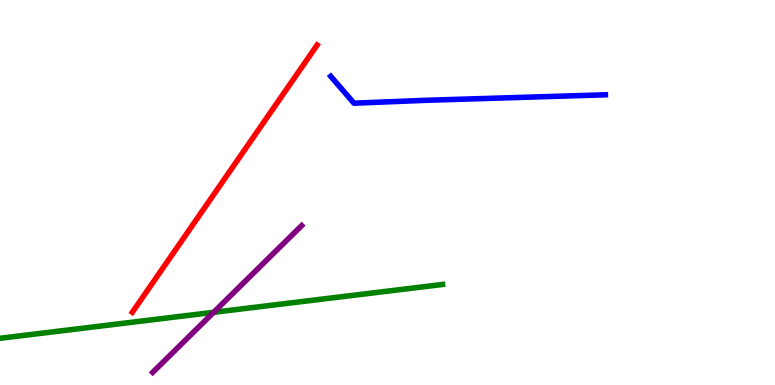[{'lines': ['blue', 'red'], 'intersections': []}, {'lines': ['green', 'red'], 'intersections': []}, {'lines': ['purple', 'red'], 'intersections': []}, {'lines': ['blue', 'green'], 'intersections': []}, {'lines': ['blue', 'purple'], 'intersections': []}, {'lines': ['green', 'purple'], 'intersections': [{'x': 2.76, 'y': 1.89}]}]